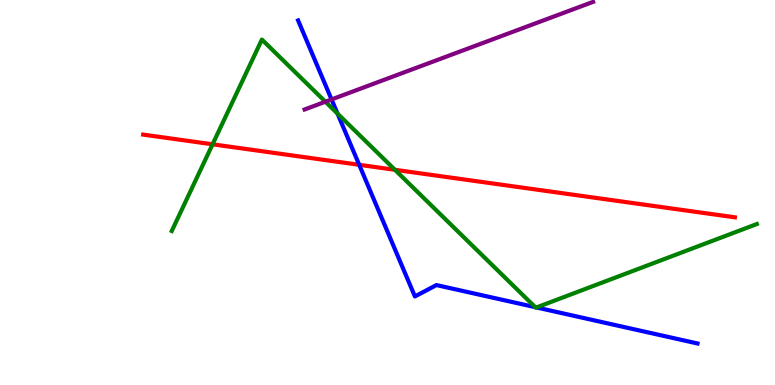[{'lines': ['blue', 'red'], 'intersections': [{'x': 4.63, 'y': 5.72}]}, {'lines': ['green', 'red'], 'intersections': [{'x': 2.74, 'y': 6.25}, {'x': 5.1, 'y': 5.59}]}, {'lines': ['purple', 'red'], 'intersections': []}, {'lines': ['blue', 'green'], 'intersections': [{'x': 4.36, 'y': 7.05}, {'x': 6.91, 'y': 2.02}, {'x': 6.92, 'y': 2.01}]}, {'lines': ['blue', 'purple'], 'intersections': [{'x': 4.28, 'y': 7.42}]}, {'lines': ['green', 'purple'], 'intersections': [{'x': 4.2, 'y': 7.36}]}]